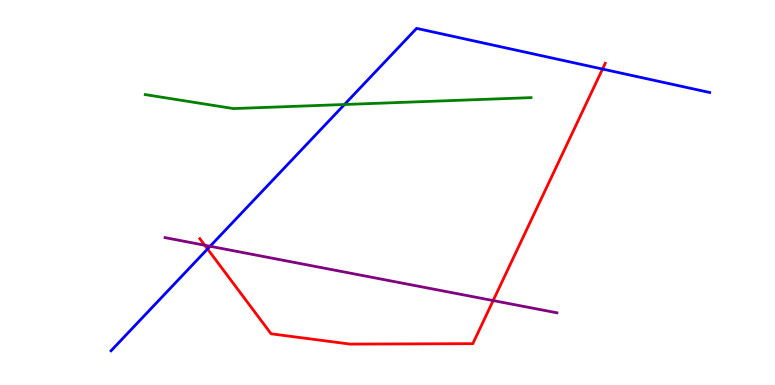[{'lines': ['blue', 'red'], 'intersections': [{'x': 2.68, 'y': 3.53}, {'x': 7.77, 'y': 8.21}]}, {'lines': ['green', 'red'], 'intersections': []}, {'lines': ['purple', 'red'], 'intersections': [{'x': 2.64, 'y': 3.63}, {'x': 6.36, 'y': 2.19}]}, {'lines': ['blue', 'green'], 'intersections': [{'x': 4.44, 'y': 7.29}]}, {'lines': ['blue', 'purple'], 'intersections': [{'x': 2.71, 'y': 3.6}]}, {'lines': ['green', 'purple'], 'intersections': []}]